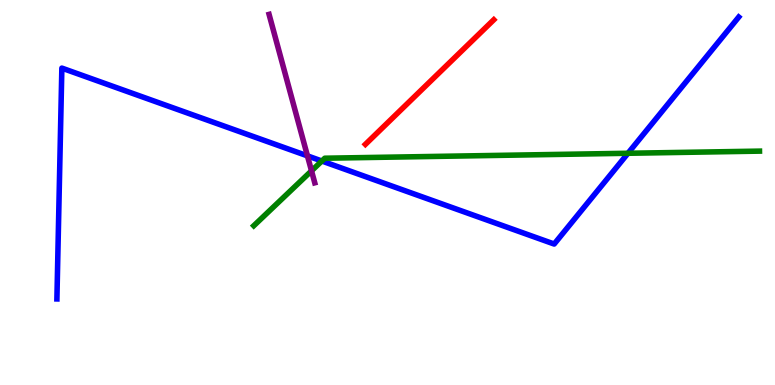[{'lines': ['blue', 'red'], 'intersections': []}, {'lines': ['green', 'red'], 'intersections': []}, {'lines': ['purple', 'red'], 'intersections': []}, {'lines': ['blue', 'green'], 'intersections': [{'x': 4.15, 'y': 5.82}, {'x': 8.1, 'y': 6.02}]}, {'lines': ['blue', 'purple'], 'intersections': [{'x': 3.97, 'y': 5.95}]}, {'lines': ['green', 'purple'], 'intersections': [{'x': 4.02, 'y': 5.56}]}]